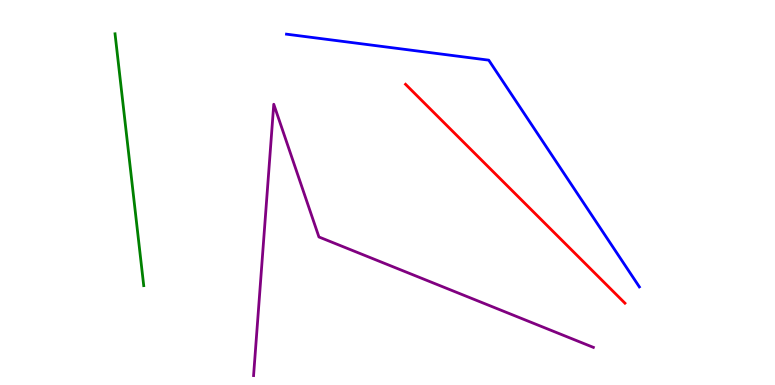[{'lines': ['blue', 'red'], 'intersections': []}, {'lines': ['green', 'red'], 'intersections': []}, {'lines': ['purple', 'red'], 'intersections': []}, {'lines': ['blue', 'green'], 'intersections': []}, {'lines': ['blue', 'purple'], 'intersections': []}, {'lines': ['green', 'purple'], 'intersections': []}]